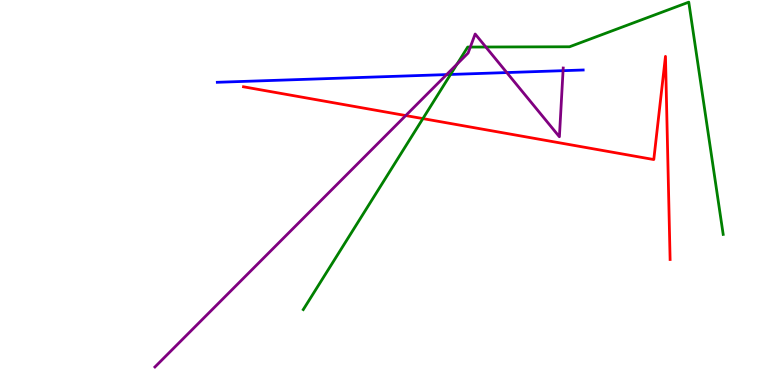[{'lines': ['blue', 'red'], 'intersections': []}, {'lines': ['green', 'red'], 'intersections': [{'x': 5.46, 'y': 6.92}]}, {'lines': ['purple', 'red'], 'intersections': [{'x': 5.24, 'y': 7.0}]}, {'lines': ['blue', 'green'], 'intersections': [{'x': 5.81, 'y': 8.07}]}, {'lines': ['blue', 'purple'], 'intersections': [{'x': 5.76, 'y': 8.06}, {'x': 6.54, 'y': 8.12}, {'x': 7.27, 'y': 8.16}]}, {'lines': ['green', 'purple'], 'intersections': [{'x': 5.9, 'y': 8.33}, {'x': 6.07, 'y': 8.78}, {'x': 6.27, 'y': 8.78}]}]